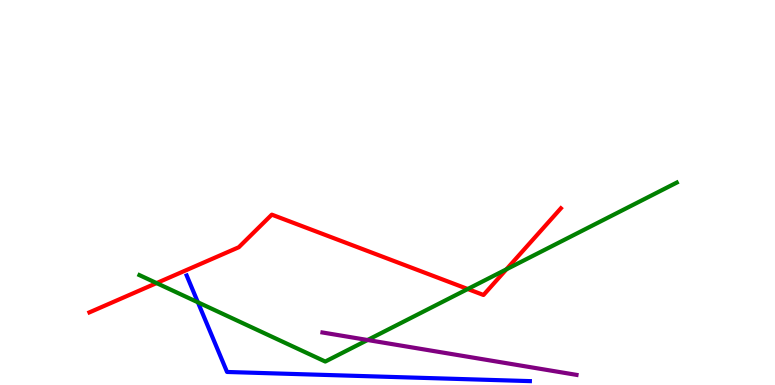[{'lines': ['blue', 'red'], 'intersections': []}, {'lines': ['green', 'red'], 'intersections': [{'x': 2.02, 'y': 2.65}, {'x': 6.04, 'y': 2.49}, {'x': 6.53, 'y': 3.0}]}, {'lines': ['purple', 'red'], 'intersections': []}, {'lines': ['blue', 'green'], 'intersections': [{'x': 2.55, 'y': 2.15}]}, {'lines': ['blue', 'purple'], 'intersections': []}, {'lines': ['green', 'purple'], 'intersections': [{'x': 4.74, 'y': 1.17}]}]